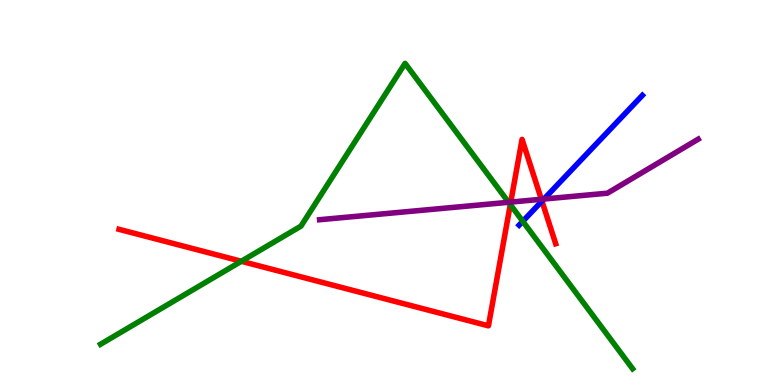[{'lines': ['blue', 'red'], 'intersections': [{'x': 6.99, 'y': 4.78}]}, {'lines': ['green', 'red'], 'intersections': [{'x': 3.11, 'y': 3.21}, {'x': 6.58, 'y': 4.69}]}, {'lines': ['purple', 'red'], 'intersections': [{'x': 6.59, 'y': 4.75}, {'x': 6.99, 'y': 4.82}]}, {'lines': ['blue', 'green'], 'intersections': [{'x': 6.75, 'y': 4.25}]}, {'lines': ['blue', 'purple'], 'intersections': [{'x': 7.02, 'y': 4.83}]}, {'lines': ['green', 'purple'], 'intersections': [{'x': 6.56, 'y': 4.75}]}]